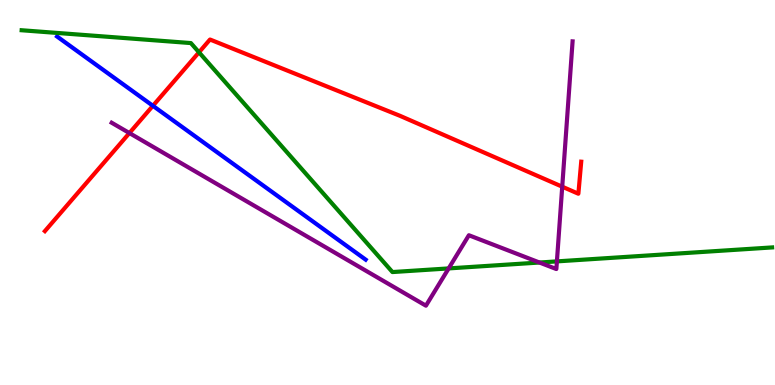[{'lines': ['blue', 'red'], 'intersections': [{'x': 1.97, 'y': 7.25}]}, {'lines': ['green', 'red'], 'intersections': [{'x': 2.57, 'y': 8.64}]}, {'lines': ['purple', 'red'], 'intersections': [{'x': 1.67, 'y': 6.54}, {'x': 7.25, 'y': 5.15}]}, {'lines': ['blue', 'green'], 'intersections': []}, {'lines': ['blue', 'purple'], 'intersections': []}, {'lines': ['green', 'purple'], 'intersections': [{'x': 5.79, 'y': 3.03}, {'x': 6.96, 'y': 3.18}, {'x': 7.19, 'y': 3.21}]}]